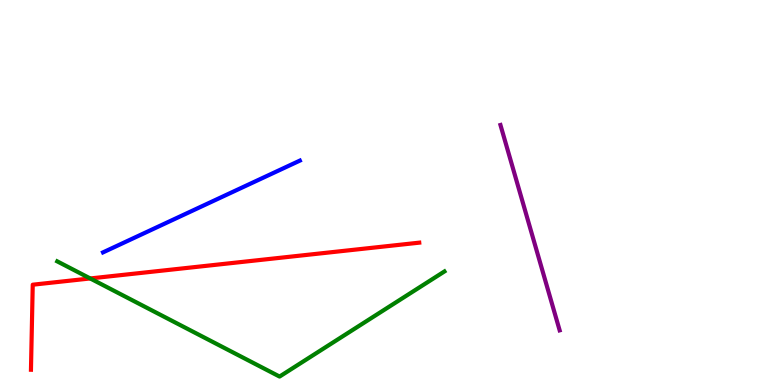[{'lines': ['blue', 'red'], 'intersections': []}, {'lines': ['green', 'red'], 'intersections': [{'x': 1.16, 'y': 2.77}]}, {'lines': ['purple', 'red'], 'intersections': []}, {'lines': ['blue', 'green'], 'intersections': []}, {'lines': ['blue', 'purple'], 'intersections': []}, {'lines': ['green', 'purple'], 'intersections': []}]